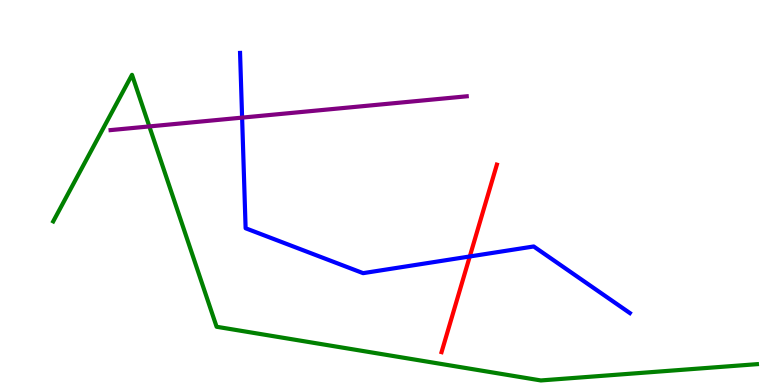[{'lines': ['blue', 'red'], 'intersections': [{'x': 6.06, 'y': 3.34}]}, {'lines': ['green', 'red'], 'intersections': []}, {'lines': ['purple', 'red'], 'intersections': []}, {'lines': ['blue', 'green'], 'intersections': []}, {'lines': ['blue', 'purple'], 'intersections': [{'x': 3.12, 'y': 6.94}]}, {'lines': ['green', 'purple'], 'intersections': [{'x': 1.93, 'y': 6.72}]}]